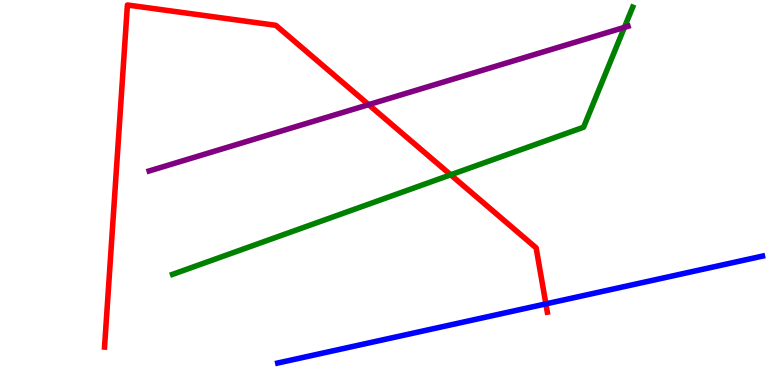[{'lines': ['blue', 'red'], 'intersections': [{'x': 7.04, 'y': 2.11}]}, {'lines': ['green', 'red'], 'intersections': [{'x': 5.82, 'y': 5.46}]}, {'lines': ['purple', 'red'], 'intersections': [{'x': 4.76, 'y': 7.28}]}, {'lines': ['blue', 'green'], 'intersections': []}, {'lines': ['blue', 'purple'], 'intersections': []}, {'lines': ['green', 'purple'], 'intersections': [{'x': 8.06, 'y': 9.29}]}]